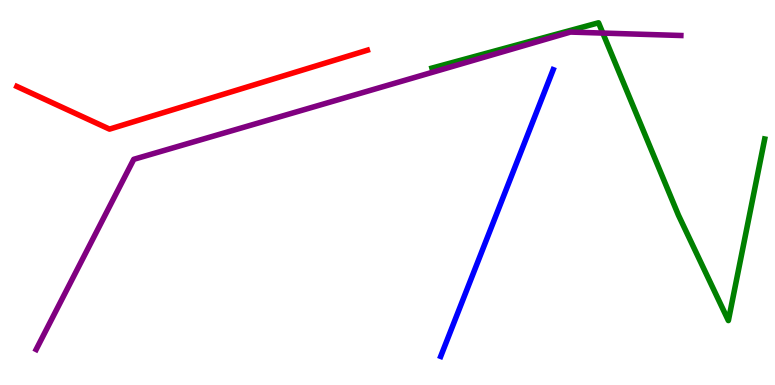[{'lines': ['blue', 'red'], 'intersections': []}, {'lines': ['green', 'red'], 'intersections': []}, {'lines': ['purple', 'red'], 'intersections': []}, {'lines': ['blue', 'green'], 'intersections': []}, {'lines': ['blue', 'purple'], 'intersections': []}, {'lines': ['green', 'purple'], 'intersections': [{'x': 7.78, 'y': 9.14}]}]